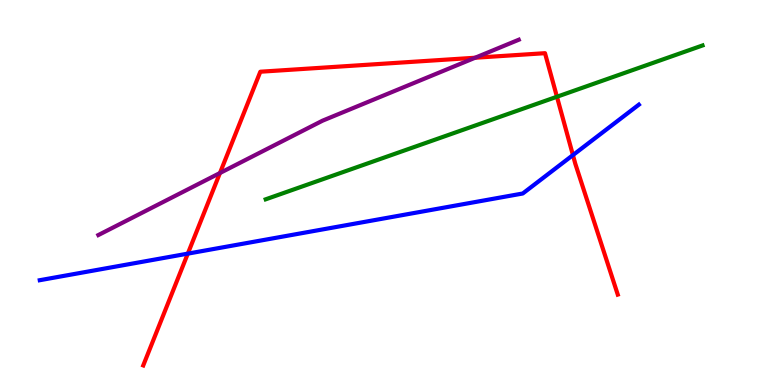[{'lines': ['blue', 'red'], 'intersections': [{'x': 2.42, 'y': 3.41}, {'x': 7.39, 'y': 5.97}]}, {'lines': ['green', 'red'], 'intersections': [{'x': 7.19, 'y': 7.49}]}, {'lines': ['purple', 'red'], 'intersections': [{'x': 2.84, 'y': 5.51}, {'x': 6.13, 'y': 8.5}]}, {'lines': ['blue', 'green'], 'intersections': []}, {'lines': ['blue', 'purple'], 'intersections': []}, {'lines': ['green', 'purple'], 'intersections': []}]